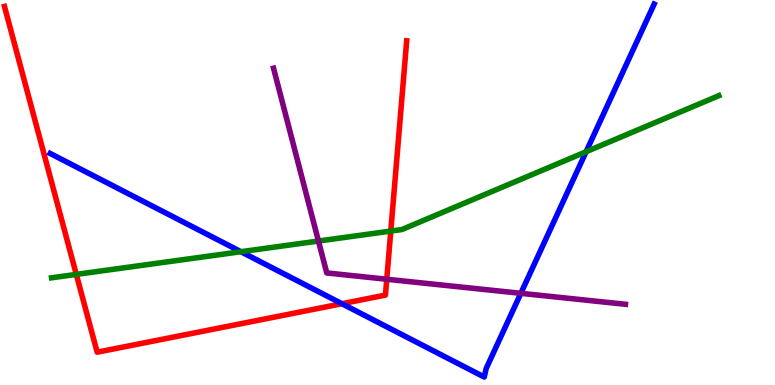[{'lines': ['blue', 'red'], 'intersections': [{'x': 4.41, 'y': 2.11}]}, {'lines': ['green', 'red'], 'intersections': [{'x': 0.984, 'y': 2.87}, {'x': 5.04, 'y': 4.0}]}, {'lines': ['purple', 'red'], 'intersections': [{'x': 4.99, 'y': 2.75}]}, {'lines': ['blue', 'green'], 'intersections': [{'x': 3.11, 'y': 3.46}, {'x': 7.56, 'y': 6.06}]}, {'lines': ['blue', 'purple'], 'intersections': [{'x': 6.72, 'y': 2.38}]}, {'lines': ['green', 'purple'], 'intersections': [{'x': 4.11, 'y': 3.74}]}]